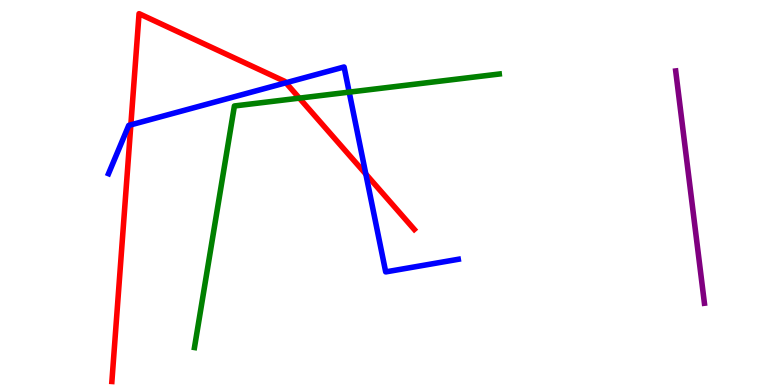[{'lines': ['blue', 'red'], 'intersections': [{'x': 1.69, 'y': 6.76}, {'x': 3.69, 'y': 7.85}, {'x': 4.72, 'y': 5.48}]}, {'lines': ['green', 'red'], 'intersections': [{'x': 3.86, 'y': 7.45}]}, {'lines': ['purple', 'red'], 'intersections': []}, {'lines': ['blue', 'green'], 'intersections': [{'x': 4.51, 'y': 7.61}]}, {'lines': ['blue', 'purple'], 'intersections': []}, {'lines': ['green', 'purple'], 'intersections': []}]